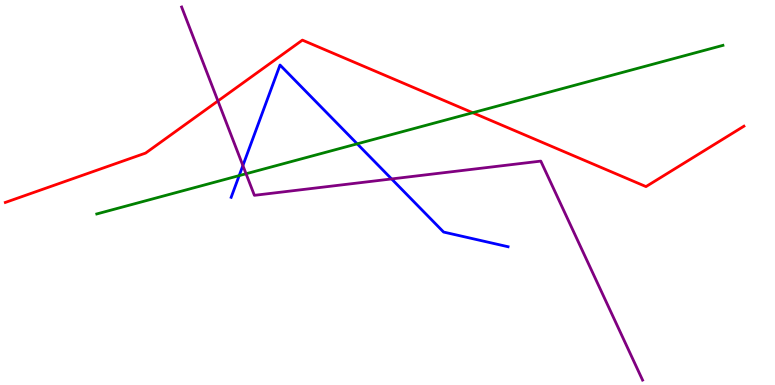[{'lines': ['blue', 'red'], 'intersections': []}, {'lines': ['green', 'red'], 'intersections': [{'x': 6.1, 'y': 7.07}]}, {'lines': ['purple', 'red'], 'intersections': [{'x': 2.81, 'y': 7.38}]}, {'lines': ['blue', 'green'], 'intersections': [{'x': 3.09, 'y': 5.44}, {'x': 4.61, 'y': 6.26}]}, {'lines': ['blue', 'purple'], 'intersections': [{'x': 3.13, 'y': 5.7}, {'x': 5.05, 'y': 5.35}]}, {'lines': ['green', 'purple'], 'intersections': [{'x': 3.17, 'y': 5.49}]}]